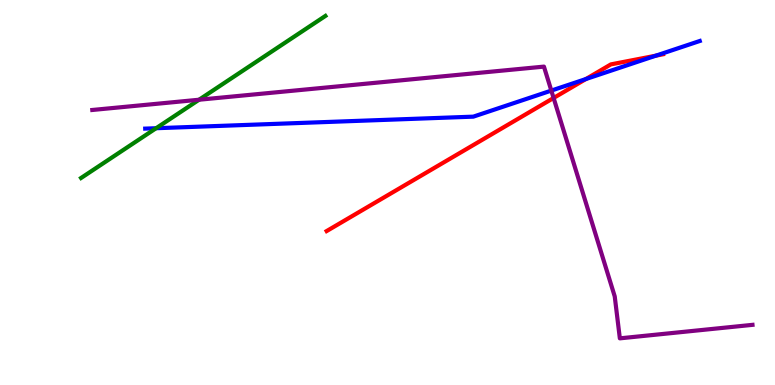[{'lines': ['blue', 'red'], 'intersections': [{'x': 7.56, 'y': 7.95}, {'x': 8.46, 'y': 8.55}]}, {'lines': ['green', 'red'], 'intersections': []}, {'lines': ['purple', 'red'], 'intersections': [{'x': 7.14, 'y': 7.46}]}, {'lines': ['blue', 'green'], 'intersections': [{'x': 2.01, 'y': 6.67}]}, {'lines': ['blue', 'purple'], 'intersections': [{'x': 7.11, 'y': 7.65}]}, {'lines': ['green', 'purple'], 'intersections': [{'x': 2.57, 'y': 7.41}]}]